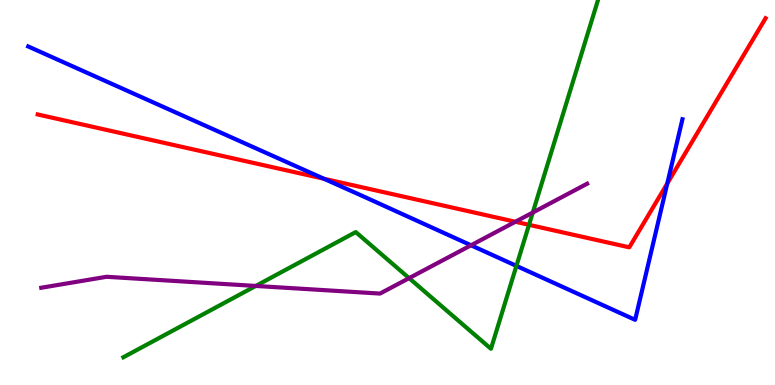[{'lines': ['blue', 'red'], 'intersections': [{'x': 4.18, 'y': 5.36}, {'x': 8.61, 'y': 5.24}]}, {'lines': ['green', 'red'], 'intersections': [{'x': 6.83, 'y': 4.16}]}, {'lines': ['purple', 'red'], 'intersections': [{'x': 6.65, 'y': 4.24}]}, {'lines': ['blue', 'green'], 'intersections': [{'x': 6.66, 'y': 3.09}]}, {'lines': ['blue', 'purple'], 'intersections': [{'x': 6.08, 'y': 3.63}]}, {'lines': ['green', 'purple'], 'intersections': [{'x': 3.3, 'y': 2.57}, {'x': 5.28, 'y': 2.78}, {'x': 6.87, 'y': 4.48}]}]